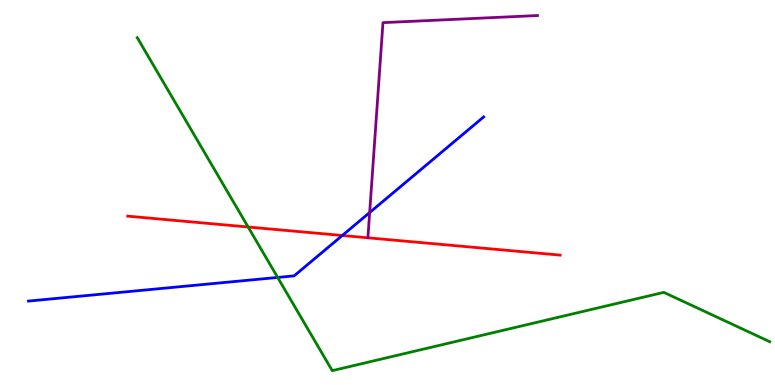[{'lines': ['blue', 'red'], 'intersections': [{'x': 4.42, 'y': 3.88}]}, {'lines': ['green', 'red'], 'intersections': [{'x': 3.2, 'y': 4.1}]}, {'lines': ['purple', 'red'], 'intersections': []}, {'lines': ['blue', 'green'], 'intersections': [{'x': 3.58, 'y': 2.79}]}, {'lines': ['blue', 'purple'], 'intersections': [{'x': 4.77, 'y': 4.48}]}, {'lines': ['green', 'purple'], 'intersections': []}]